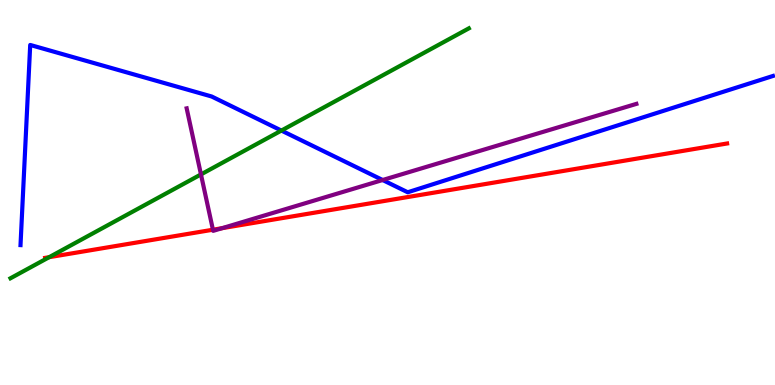[{'lines': ['blue', 'red'], 'intersections': []}, {'lines': ['green', 'red'], 'intersections': [{'x': 0.634, 'y': 3.32}]}, {'lines': ['purple', 'red'], 'intersections': [{'x': 2.75, 'y': 4.03}, {'x': 2.87, 'y': 4.07}]}, {'lines': ['blue', 'green'], 'intersections': [{'x': 3.63, 'y': 6.61}]}, {'lines': ['blue', 'purple'], 'intersections': [{'x': 4.94, 'y': 5.32}]}, {'lines': ['green', 'purple'], 'intersections': [{'x': 2.59, 'y': 5.47}]}]